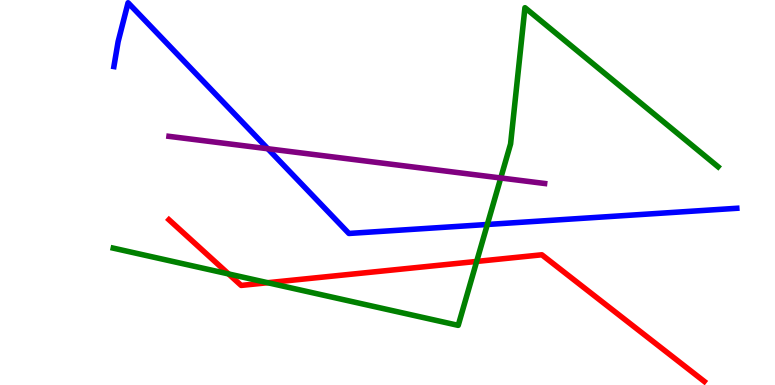[{'lines': ['blue', 'red'], 'intersections': []}, {'lines': ['green', 'red'], 'intersections': [{'x': 2.95, 'y': 2.88}, {'x': 3.45, 'y': 2.66}, {'x': 6.15, 'y': 3.21}]}, {'lines': ['purple', 'red'], 'intersections': []}, {'lines': ['blue', 'green'], 'intersections': [{'x': 6.29, 'y': 4.17}]}, {'lines': ['blue', 'purple'], 'intersections': [{'x': 3.46, 'y': 6.14}]}, {'lines': ['green', 'purple'], 'intersections': [{'x': 6.46, 'y': 5.38}]}]